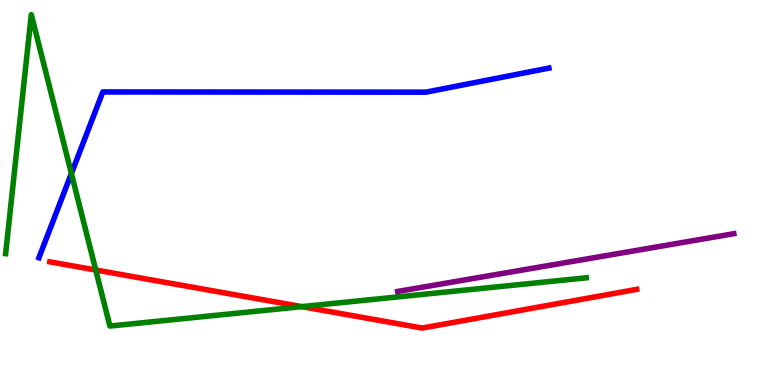[{'lines': ['blue', 'red'], 'intersections': []}, {'lines': ['green', 'red'], 'intersections': [{'x': 1.24, 'y': 2.99}, {'x': 3.89, 'y': 2.04}]}, {'lines': ['purple', 'red'], 'intersections': []}, {'lines': ['blue', 'green'], 'intersections': [{'x': 0.921, 'y': 5.49}]}, {'lines': ['blue', 'purple'], 'intersections': []}, {'lines': ['green', 'purple'], 'intersections': []}]